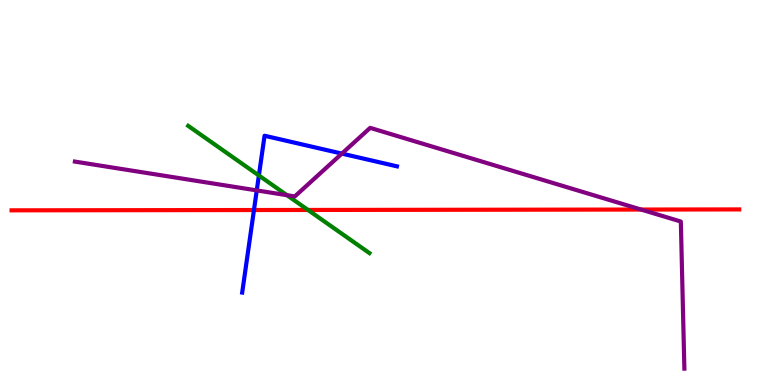[{'lines': ['blue', 'red'], 'intersections': [{'x': 3.28, 'y': 4.54}]}, {'lines': ['green', 'red'], 'intersections': [{'x': 3.97, 'y': 4.55}]}, {'lines': ['purple', 'red'], 'intersections': [{'x': 8.27, 'y': 4.56}]}, {'lines': ['blue', 'green'], 'intersections': [{'x': 3.34, 'y': 5.44}]}, {'lines': ['blue', 'purple'], 'intersections': [{'x': 3.31, 'y': 5.05}, {'x': 4.41, 'y': 6.01}]}, {'lines': ['green', 'purple'], 'intersections': [{'x': 3.7, 'y': 4.93}]}]